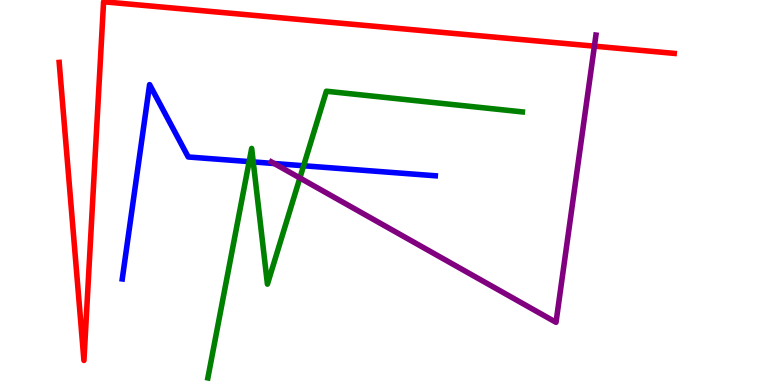[{'lines': ['blue', 'red'], 'intersections': []}, {'lines': ['green', 'red'], 'intersections': []}, {'lines': ['purple', 'red'], 'intersections': [{'x': 7.67, 'y': 8.8}]}, {'lines': ['blue', 'green'], 'intersections': [{'x': 3.22, 'y': 5.8}, {'x': 3.27, 'y': 5.79}, {'x': 3.92, 'y': 5.69}]}, {'lines': ['blue', 'purple'], 'intersections': [{'x': 3.54, 'y': 5.75}]}, {'lines': ['green', 'purple'], 'intersections': [{'x': 3.87, 'y': 5.38}]}]